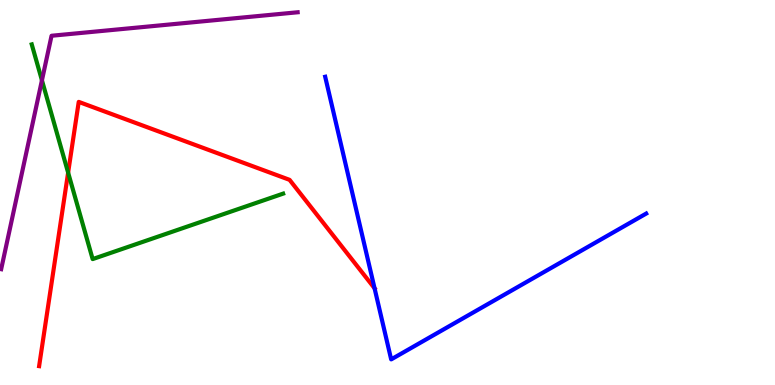[{'lines': ['blue', 'red'], 'intersections': [{'x': 4.83, 'y': 2.51}]}, {'lines': ['green', 'red'], 'intersections': [{'x': 0.879, 'y': 5.52}]}, {'lines': ['purple', 'red'], 'intersections': []}, {'lines': ['blue', 'green'], 'intersections': []}, {'lines': ['blue', 'purple'], 'intersections': []}, {'lines': ['green', 'purple'], 'intersections': [{'x': 0.541, 'y': 7.91}]}]